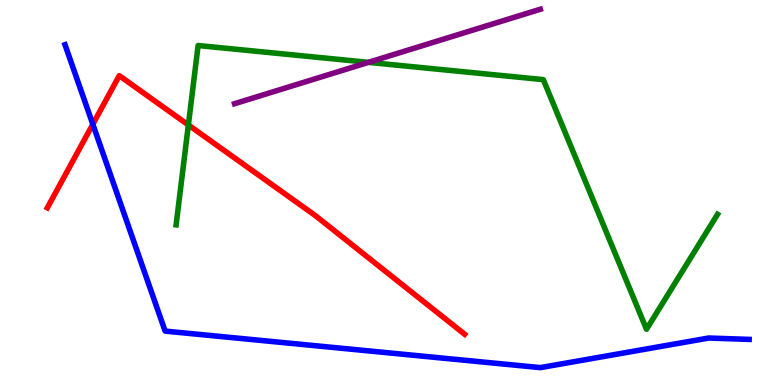[{'lines': ['blue', 'red'], 'intersections': [{'x': 1.2, 'y': 6.77}]}, {'lines': ['green', 'red'], 'intersections': [{'x': 2.43, 'y': 6.75}]}, {'lines': ['purple', 'red'], 'intersections': []}, {'lines': ['blue', 'green'], 'intersections': []}, {'lines': ['blue', 'purple'], 'intersections': []}, {'lines': ['green', 'purple'], 'intersections': [{'x': 4.75, 'y': 8.38}]}]